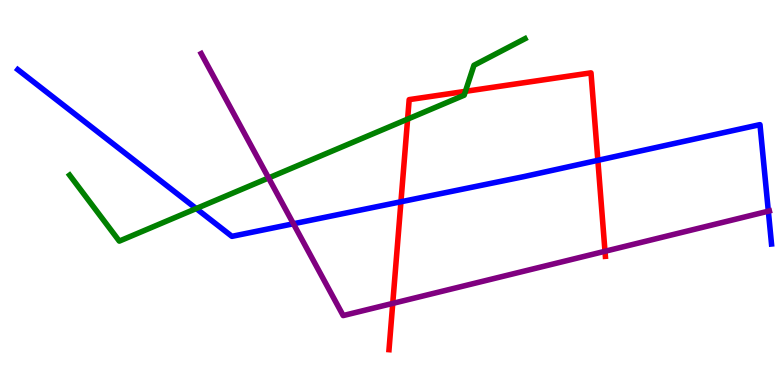[{'lines': ['blue', 'red'], 'intersections': [{'x': 5.17, 'y': 4.76}, {'x': 7.71, 'y': 5.84}]}, {'lines': ['green', 'red'], 'intersections': [{'x': 5.26, 'y': 6.91}, {'x': 6.01, 'y': 7.63}]}, {'lines': ['purple', 'red'], 'intersections': [{'x': 5.07, 'y': 2.12}, {'x': 7.81, 'y': 3.47}]}, {'lines': ['blue', 'green'], 'intersections': [{'x': 2.53, 'y': 4.58}]}, {'lines': ['blue', 'purple'], 'intersections': [{'x': 3.79, 'y': 4.19}, {'x': 9.91, 'y': 4.52}]}, {'lines': ['green', 'purple'], 'intersections': [{'x': 3.47, 'y': 5.38}]}]